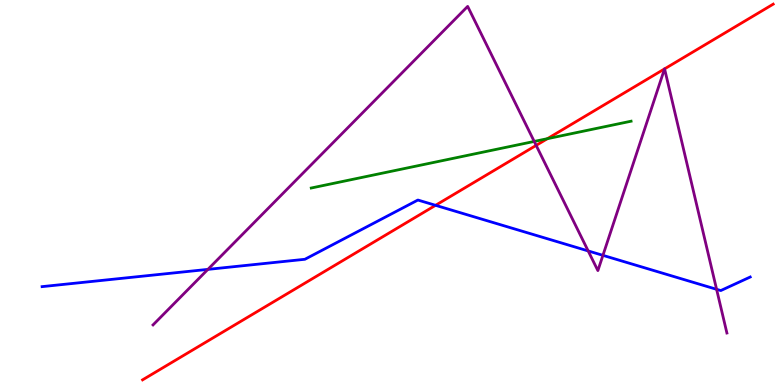[{'lines': ['blue', 'red'], 'intersections': [{'x': 5.62, 'y': 4.67}]}, {'lines': ['green', 'red'], 'intersections': [{'x': 7.06, 'y': 6.4}]}, {'lines': ['purple', 'red'], 'intersections': [{'x': 6.92, 'y': 6.22}, {'x': 8.57, 'y': 8.21}, {'x': 8.58, 'y': 8.21}]}, {'lines': ['blue', 'green'], 'intersections': []}, {'lines': ['blue', 'purple'], 'intersections': [{'x': 2.68, 'y': 3.0}, {'x': 7.59, 'y': 3.48}, {'x': 7.78, 'y': 3.37}, {'x': 9.25, 'y': 2.49}]}, {'lines': ['green', 'purple'], 'intersections': [{'x': 6.89, 'y': 6.33}]}]